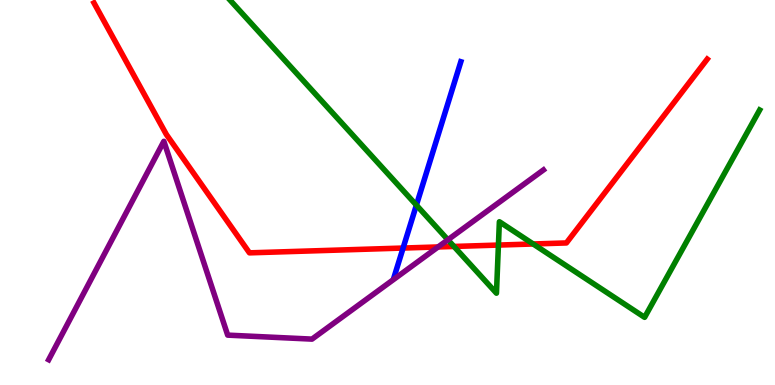[{'lines': ['blue', 'red'], 'intersections': [{'x': 5.2, 'y': 3.56}]}, {'lines': ['green', 'red'], 'intersections': [{'x': 5.86, 'y': 3.6}, {'x': 6.43, 'y': 3.63}, {'x': 6.88, 'y': 3.66}]}, {'lines': ['purple', 'red'], 'intersections': [{'x': 5.65, 'y': 3.59}]}, {'lines': ['blue', 'green'], 'intersections': [{'x': 5.37, 'y': 4.67}]}, {'lines': ['blue', 'purple'], 'intersections': []}, {'lines': ['green', 'purple'], 'intersections': [{'x': 5.78, 'y': 3.77}]}]